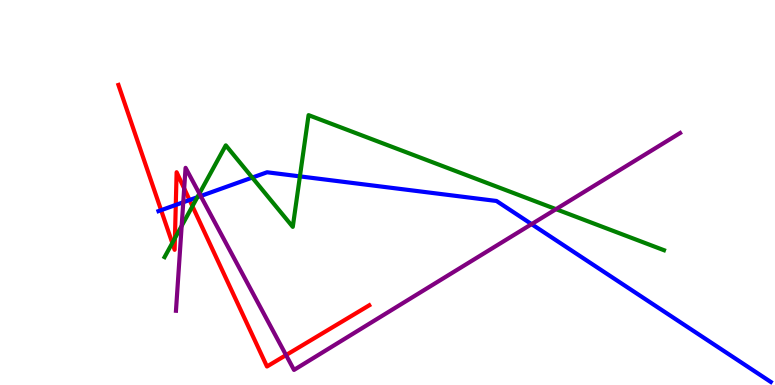[{'lines': ['blue', 'red'], 'intersections': [{'x': 2.08, 'y': 4.54}, {'x': 2.27, 'y': 4.68}, {'x': 2.45, 'y': 4.81}]}, {'lines': ['green', 'red'], 'intersections': [{'x': 2.22, 'y': 3.69}, {'x': 2.26, 'y': 3.81}, {'x': 2.48, 'y': 4.64}]}, {'lines': ['purple', 'red'], 'intersections': [{'x': 2.38, 'y': 5.1}, {'x': 3.69, 'y': 0.777}]}, {'lines': ['blue', 'green'], 'intersections': [{'x': 2.55, 'y': 4.88}, {'x': 3.26, 'y': 5.39}, {'x': 3.87, 'y': 5.42}]}, {'lines': ['blue', 'purple'], 'intersections': [{'x': 2.36, 'y': 4.75}, {'x': 2.59, 'y': 4.91}, {'x': 6.86, 'y': 4.18}]}, {'lines': ['green', 'purple'], 'intersections': [{'x': 2.34, 'y': 4.13}, {'x': 2.57, 'y': 4.97}, {'x': 7.17, 'y': 4.57}]}]